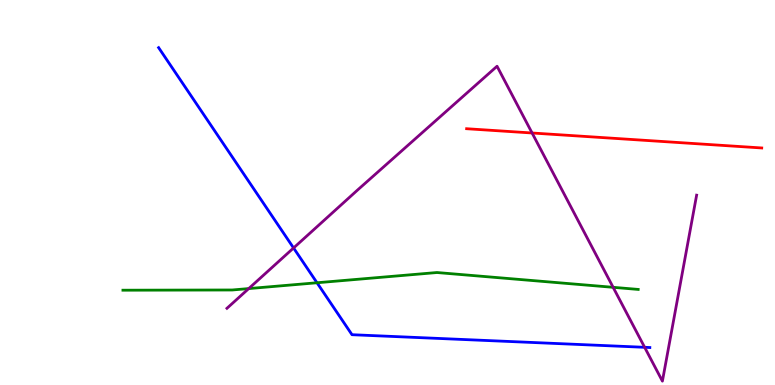[{'lines': ['blue', 'red'], 'intersections': []}, {'lines': ['green', 'red'], 'intersections': []}, {'lines': ['purple', 'red'], 'intersections': [{'x': 6.87, 'y': 6.55}]}, {'lines': ['blue', 'green'], 'intersections': [{'x': 4.09, 'y': 2.66}]}, {'lines': ['blue', 'purple'], 'intersections': [{'x': 3.79, 'y': 3.56}, {'x': 8.32, 'y': 0.979}]}, {'lines': ['green', 'purple'], 'intersections': [{'x': 3.21, 'y': 2.5}, {'x': 7.91, 'y': 2.54}]}]